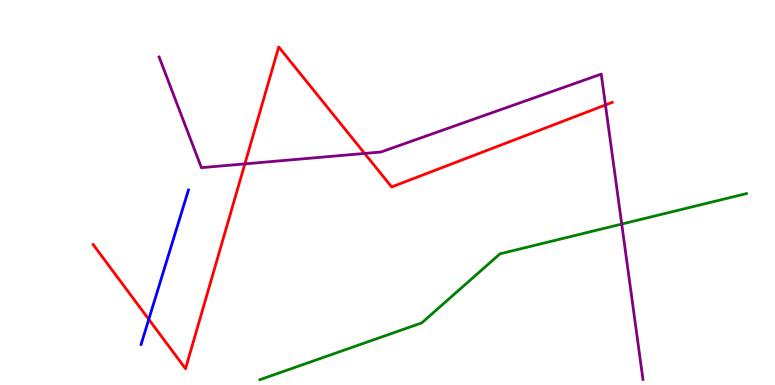[{'lines': ['blue', 'red'], 'intersections': [{'x': 1.92, 'y': 1.71}]}, {'lines': ['green', 'red'], 'intersections': []}, {'lines': ['purple', 'red'], 'intersections': [{'x': 3.16, 'y': 5.74}, {'x': 4.7, 'y': 6.01}, {'x': 7.81, 'y': 7.27}]}, {'lines': ['blue', 'green'], 'intersections': []}, {'lines': ['blue', 'purple'], 'intersections': []}, {'lines': ['green', 'purple'], 'intersections': [{'x': 8.02, 'y': 4.18}]}]